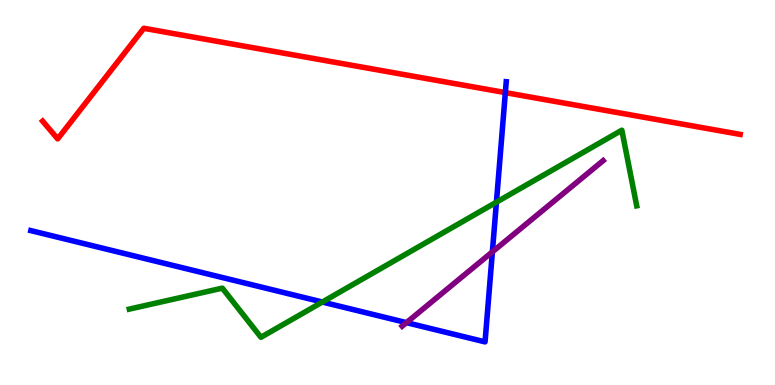[{'lines': ['blue', 'red'], 'intersections': [{'x': 6.52, 'y': 7.59}]}, {'lines': ['green', 'red'], 'intersections': []}, {'lines': ['purple', 'red'], 'intersections': []}, {'lines': ['blue', 'green'], 'intersections': [{'x': 4.16, 'y': 2.16}, {'x': 6.41, 'y': 4.75}]}, {'lines': ['blue', 'purple'], 'intersections': [{'x': 5.24, 'y': 1.62}, {'x': 6.35, 'y': 3.46}]}, {'lines': ['green', 'purple'], 'intersections': []}]